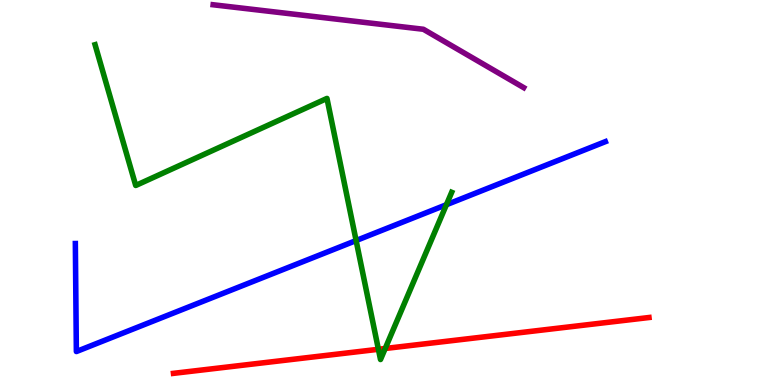[{'lines': ['blue', 'red'], 'intersections': []}, {'lines': ['green', 'red'], 'intersections': [{'x': 4.88, 'y': 0.928}, {'x': 4.97, 'y': 0.948}]}, {'lines': ['purple', 'red'], 'intersections': []}, {'lines': ['blue', 'green'], 'intersections': [{'x': 4.59, 'y': 3.75}, {'x': 5.76, 'y': 4.68}]}, {'lines': ['blue', 'purple'], 'intersections': []}, {'lines': ['green', 'purple'], 'intersections': []}]